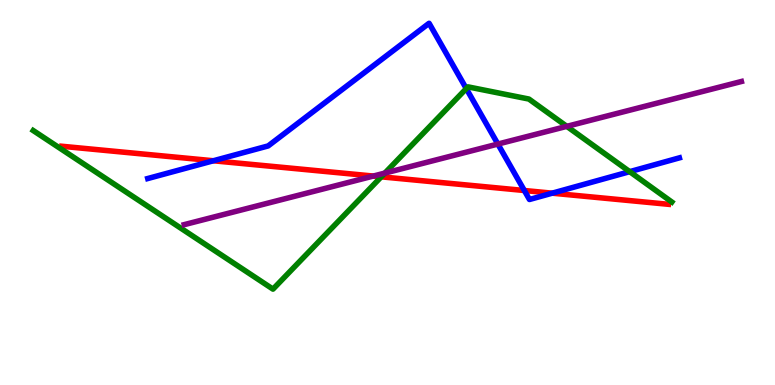[{'lines': ['blue', 'red'], 'intersections': [{'x': 2.75, 'y': 5.82}, {'x': 6.77, 'y': 5.05}, {'x': 7.13, 'y': 4.98}]}, {'lines': ['green', 'red'], 'intersections': [{'x': 4.92, 'y': 5.41}]}, {'lines': ['purple', 'red'], 'intersections': [{'x': 4.82, 'y': 5.43}]}, {'lines': ['blue', 'green'], 'intersections': [{'x': 6.02, 'y': 7.7}, {'x': 8.13, 'y': 5.54}]}, {'lines': ['blue', 'purple'], 'intersections': [{'x': 6.42, 'y': 6.26}]}, {'lines': ['green', 'purple'], 'intersections': [{'x': 4.97, 'y': 5.5}, {'x': 7.31, 'y': 6.72}]}]